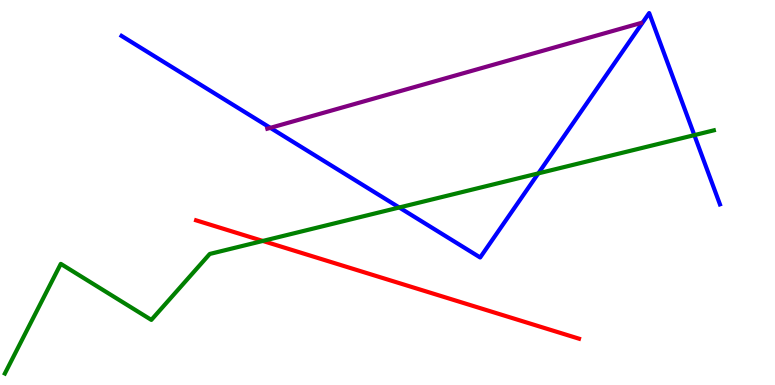[{'lines': ['blue', 'red'], 'intersections': []}, {'lines': ['green', 'red'], 'intersections': [{'x': 3.39, 'y': 3.74}]}, {'lines': ['purple', 'red'], 'intersections': []}, {'lines': ['blue', 'green'], 'intersections': [{'x': 5.15, 'y': 4.61}, {'x': 6.95, 'y': 5.5}, {'x': 8.96, 'y': 6.49}]}, {'lines': ['blue', 'purple'], 'intersections': [{'x': 3.49, 'y': 6.68}]}, {'lines': ['green', 'purple'], 'intersections': []}]